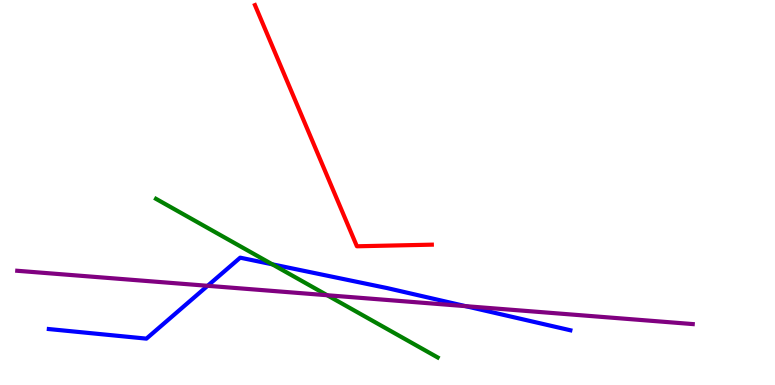[{'lines': ['blue', 'red'], 'intersections': []}, {'lines': ['green', 'red'], 'intersections': []}, {'lines': ['purple', 'red'], 'intersections': []}, {'lines': ['blue', 'green'], 'intersections': [{'x': 3.51, 'y': 3.13}]}, {'lines': ['blue', 'purple'], 'intersections': [{'x': 2.68, 'y': 2.58}, {'x': 6.01, 'y': 2.05}]}, {'lines': ['green', 'purple'], 'intersections': [{'x': 4.22, 'y': 2.33}]}]